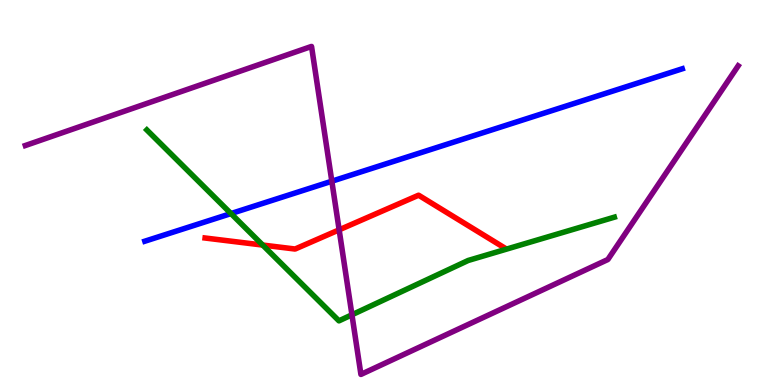[{'lines': ['blue', 'red'], 'intersections': []}, {'lines': ['green', 'red'], 'intersections': [{'x': 3.39, 'y': 3.63}]}, {'lines': ['purple', 'red'], 'intersections': [{'x': 4.38, 'y': 4.03}]}, {'lines': ['blue', 'green'], 'intersections': [{'x': 2.98, 'y': 4.45}]}, {'lines': ['blue', 'purple'], 'intersections': [{'x': 4.28, 'y': 5.29}]}, {'lines': ['green', 'purple'], 'intersections': [{'x': 4.54, 'y': 1.82}]}]